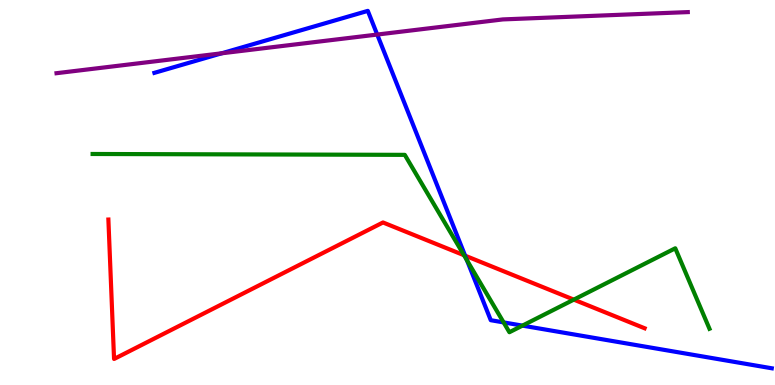[{'lines': ['blue', 'red'], 'intersections': [{'x': 6.0, 'y': 3.36}]}, {'lines': ['green', 'red'], 'intersections': [{'x': 5.99, 'y': 3.37}, {'x': 7.4, 'y': 2.22}]}, {'lines': ['purple', 'red'], 'intersections': []}, {'lines': ['blue', 'green'], 'intersections': [{'x': 6.02, 'y': 3.24}, {'x': 6.5, 'y': 1.63}, {'x': 6.74, 'y': 1.54}]}, {'lines': ['blue', 'purple'], 'intersections': [{'x': 2.86, 'y': 8.62}, {'x': 4.87, 'y': 9.1}]}, {'lines': ['green', 'purple'], 'intersections': []}]